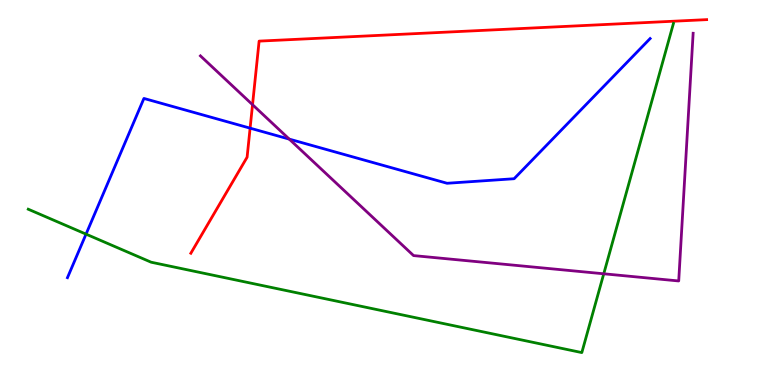[{'lines': ['blue', 'red'], 'intersections': [{'x': 3.23, 'y': 6.67}]}, {'lines': ['green', 'red'], 'intersections': []}, {'lines': ['purple', 'red'], 'intersections': [{'x': 3.26, 'y': 7.28}]}, {'lines': ['blue', 'green'], 'intersections': [{'x': 1.11, 'y': 3.92}]}, {'lines': ['blue', 'purple'], 'intersections': [{'x': 3.73, 'y': 6.39}]}, {'lines': ['green', 'purple'], 'intersections': [{'x': 7.79, 'y': 2.89}]}]